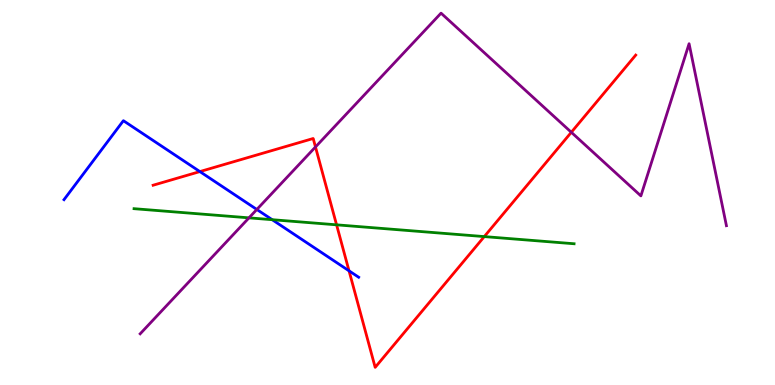[{'lines': ['blue', 'red'], 'intersections': [{'x': 2.58, 'y': 5.54}, {'x': 4.5, 'y': 2.97}]}, {'lines': ['green', 'red'], 'intersections': [{'x': 4.34, 'y': 4.16}, {'x': 6.25, 'y': 3.85}]}, {'lines': ['purple', 'red'], 'intersections': [{'x': 4.07, 'y': 6.18}, {'x': 7.37, 'y': 6.56}]}, {'lines': ['blue', 'green'], 'intersections': [{'x': 3.51, 'y': 4.29}]}, {'lines': ['blue', 'purple'], 'intersections': [{'x': 3.31, 'y': 4.56}]}, {'lines': ['green', 'purple'], 'intersections': [{'x': 3.21, 'y': 4.34}]}]